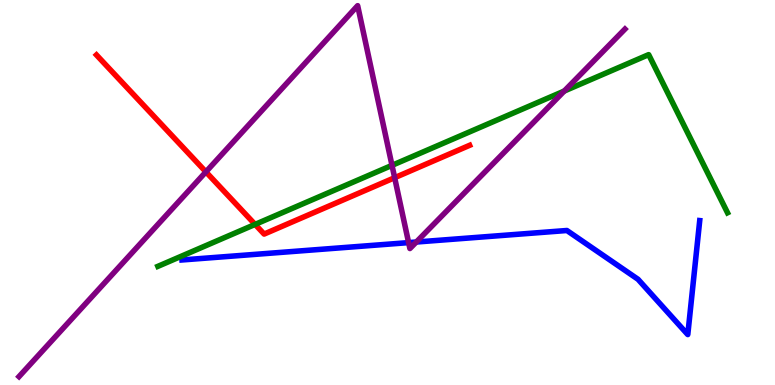[{'lines': ['blue', 'red'], 'intersections': []}, {'lines': ['green', 'red'], 'intersections': [{'x': 3.29, 'y': 4.17}]}, {'lines': ['purple', 'red'], 'intersections': [{'x': 2.66, 'y': 5.54}, {'x': 5.09, 'y': 5.38}]}, {'lines': ['blue', 'green'], 'intersections': []}, {'lines': ['blue', 'purple'], 'intersections': [{'x': 5.27, 'y': 3.7}, {'x': 5.37, 'y': 3.71}]}, {'lines': ['green', 'purple'], 'intersections': [{'x': 5.06, 'y': 5.71}, {'x': 7.28, 'y': 7.63}]}]